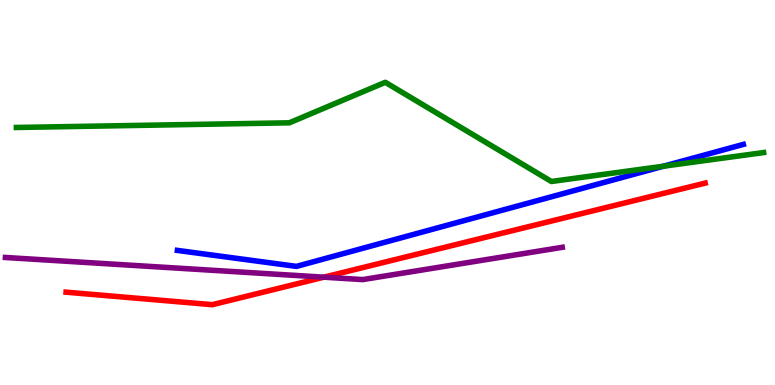[{'lines': ['blue', 'red'], 'intersections': []}, {'lines': ['green', 'red'], 'intersections': []}, {'lines': ['purple', 'red'], 'intersections': [{'x': 4.18, 'y': 2.8}]}, {'lines': ['blue', 'green'], 'intersections': [{'x': 8.56, 'y': 5.68}]}, {'lines': ['blue', 'purple'], 'intersections': []}, {'lines': ['green', 'purple'], 'intersections': []}]